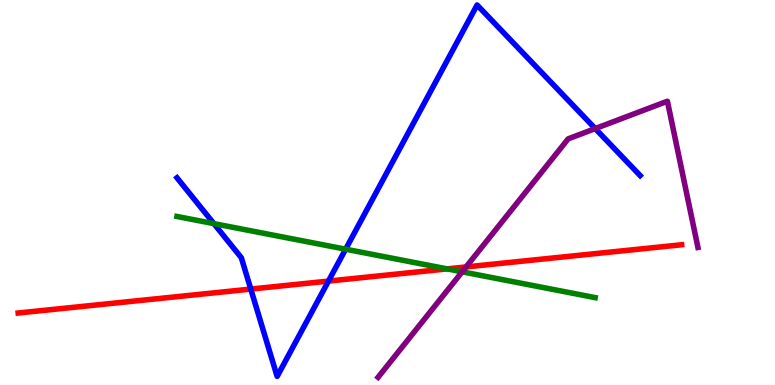[{'lines': ['blue', 'red'], 'intersections': [{'x': 3.24, 'y': 2.49}, {'x': 4.24, 'y': 2.7}]}, {'lines': ['green', 'red'], 'intersections': [{'x': 5.77, 'y': 3.02}]}, {'lines': ['purple', 'red'], 'intersections': [{'x': 6.01, 'y': 3.07}]}, {'lines': ['blue', 'green'], 'intersections': [{'x': 2.76, 'y': 4.19}, {'x': 4.46, 'y': 3.53}]}, {'lines': ['blue', 'purple'], 'intersections': [{'x': 7.68, 'y': 6.66}]}, {'lines': ['green', 'purple'], 'intersections': [{'x': 5.96, 'y': 2.94}]}]